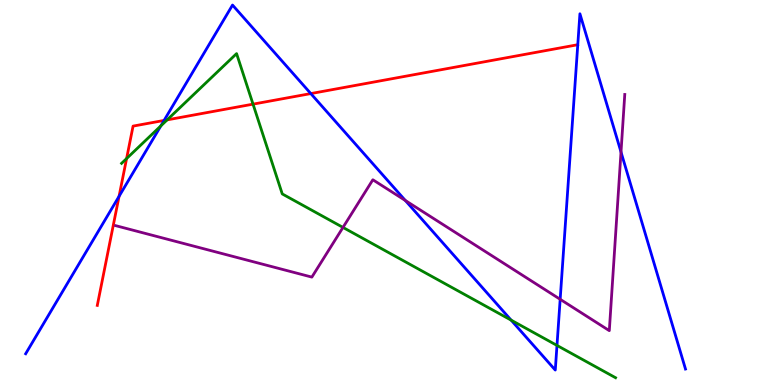[{'lines': ['blue', 'red'], 'intersections': [{'x': 1.54, 'y': 4.9}, {'x': 2.12, 'y': 6.87}, {'x': 4.01, 'y': 7.57}]}, {'lines': ['green', 'red'], 'intersections': [{'x': 1.63, 'y': 5.88}, {'x': 2.16, 'y': 6.89}, {'x': 3.26, 'y': 7.29}]}, {'lines': ['purple', 'red'], 'intersections': []}, {'lines': ['blue', 'green'], 'intersections': [{'x': 2.08, 'y': 6.73}, {'x': 6.6, 'y': 1.68}, {'x': 7.19, 'y': 1.03}]}, {'lines': ['blue', 'purple'], 'intersections': [{'x': 5.23, 'y': 4.79}, {'x': 7.23, 'y': 2.23}, {'x': 8.01, 'y': 6.05}]}, {'lines': ['green', 'purple'], 'intersections': [{'x': 4.43, 'y': 4.09}]}]